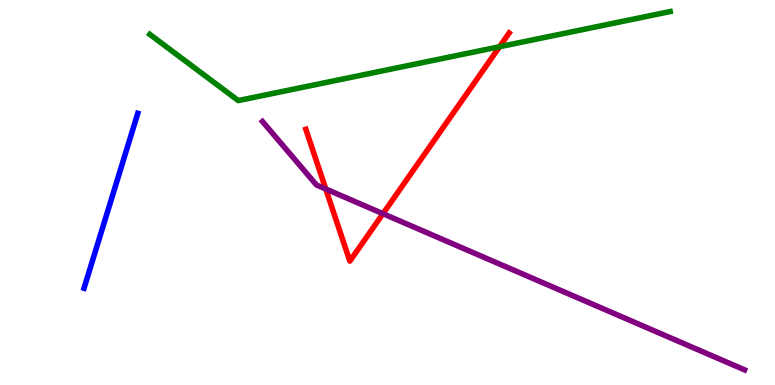[{'lines': ['blue', 'red'], 'intersections': []}, {'lines': ['green', 'red'], 'intersections': [{'x': 6.45, 'y': 8.79}]}, {'lines': ['purple', 'red'], 'intersections': [{'x': 4.2, 'y': 5.09}, {'x': 4.94, 'y': 4.45}]}, {'lines': ['blue', 'green'], 'intersections': []}, {'lines': ['blue', 'purple'], 'intersections': []}, {'lines': ['green', 'purple'], 'intersections': []}]